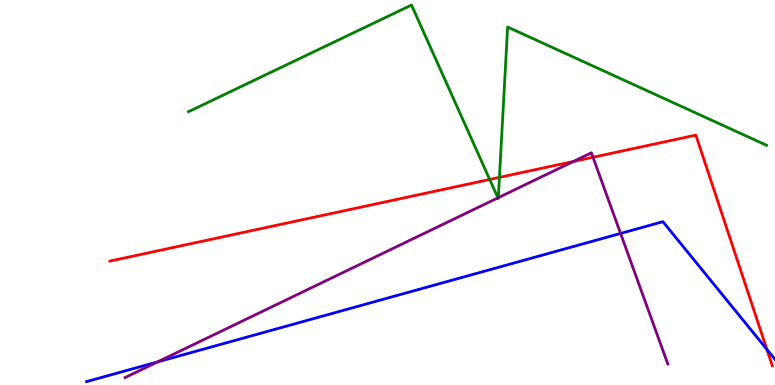[{'lines': ['blue', 'red'], 'intersections': [{'x': 9.9, 'y': 0.925}]}, {'lines': ['green', 'red'], 'intersections': [{'x': 6.32, 'y': 5.34}, {'x': 6.44, 'y': 5.39}]}, {'lines': ['purple', 'red'], 'intersections': [{'x': 7.4, 'y': 5.81}, {'x': 7.65, 'y': 5.92}]}, {'lines': ['blue', 'green'], 'intersections': []}, {'lines': ['blue', 'purple'], 'intersections': [{'x': 2.03, 'y': 0.6}, {'x': 8.01, 'y': 3.94}]}, {'lines': ['green', 'purple'], 'intersections': [{'x': 6.43, 'y': 4.86}, {'x': 6.43, 'y': 4.87}]}]